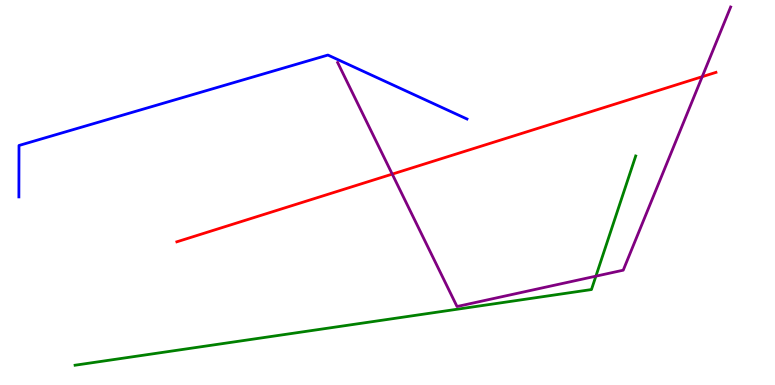[{'lines': ['blue', 'red'], 'intersections': []}, {'lines': ['green', 'red'], 'intersections': []}, {'lines': ['purple', 'red'], 'intersections': [{'x': 5.06, 'y': 5.48}, {'x': 9.06, 'y': 8.01}]}, {'lines': ['blue', 'green'], 'intersections': []}, {'lines': ['blue', 'purple'], 'intersections': []}, {'lines': ['green', 'purple'], 'intersections': [{'x': 7.69, 'y': 2.83}]}]